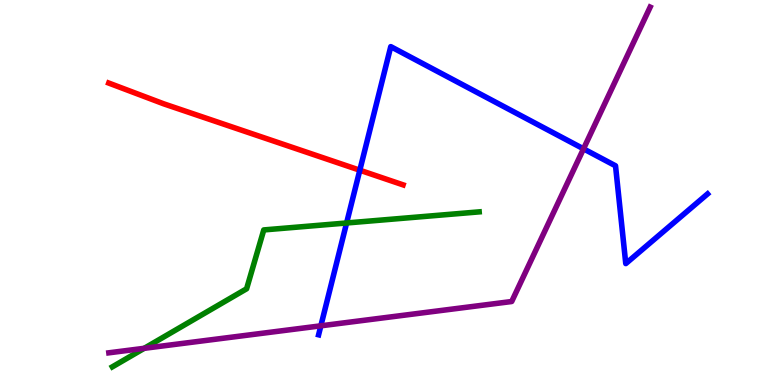[{'lines': ['blue', 'red'], 'intersections': [{'x': 4.64, 'y': 5.58}]}, {'lines': ['green', 'red'], 'intersections': []}, {'lines': ['purple', 'red'], 'intersections': []}, {'lines': ['blue', 'green'], 'intersections': [{'x': 4.47, 'y': 4.21}]}, {'lines': ['blue', 'purple'], 'intersections': [{'x': 4.14, 'y': 1.54}, {'x': 7.53, 'y': 6.13}]}, {'lines': ['green', 'purple'], 'intersections': [{'x': 1.86, 'y': 0.953}]}]